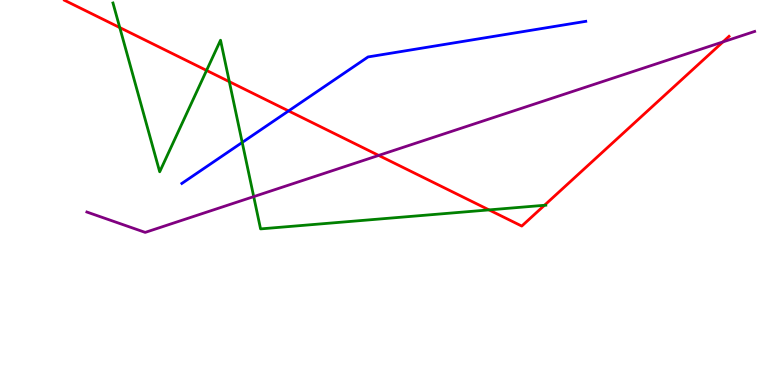[{'lines': ['blue', 'red'], 'intersections': [{'x': 3.72, 'y': 7.12}]}, {'lines': ['green', 'red'], 'intersections': [{'x': 1.55, 'y': 9.28}, {'x': 2.67, 'y': 8.17}, {'x': 2.96, 'y': 7.88}, {'x': 6.31, 'y': 4.55}, {'x': 7.03, 'y': 4.67}]}, {'lines': ['purple', 'red'], 'intersections': [{'x': 4.89, 'y': 5.96}, {'x': 9.33, 'y': 8.91}]}, {'lines': ['blue', 'green'], 'intersections': [{'x': 3.13, 'y': 6.3}]}, {'lines': ['blue', 'purple'], 'intersections': []}, {'lines': ['green', 'purple'], 'intersections': [{'x': 3.27, 'y': 4.89}]}]